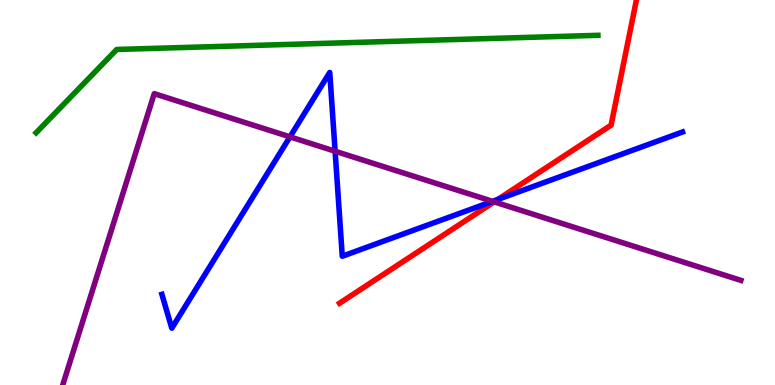[{'lines': ['blue', 'red'], 'intersections': [{'x': 6.42, 'y': 4.82}]}, {'lines': ['green', 'red'], 'intersections': []}, {'lines': ['purple', 'red'], 'intersections': [{'x': 6.38, 'y': 4.76}]}, {'lines': ['blue', 'green'], 'intersections': []}, {'lines': ['blue', 'purple'], 'intersections': [{'x': 3.74, 'y': 6.45}, {'x': 4.32, 'y': 6.07}, {'x': 6.36, 'y': 4.77}]}, {'lines': ['green', 'purple'], 'intersections': []}]